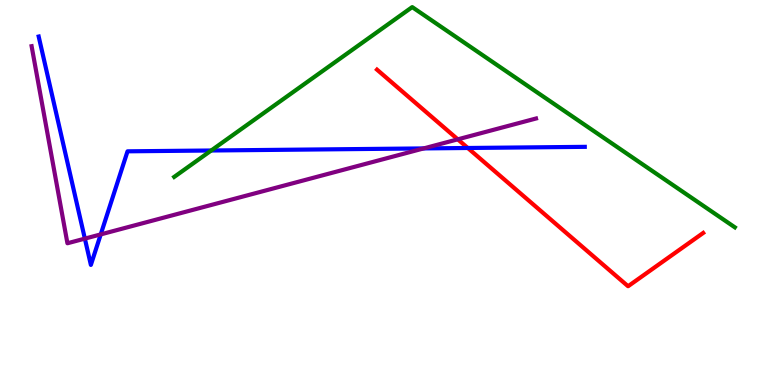[{'lines': ['blue', 'red'], 'intersections': [{'x': 6.04, 'y': 6.16}]}, {'lines': ['green', 'red'], 'intersections': []}, {'lines': ['purple', 'red'], 'intersections': [{'x': 5.91, 'y': 6.38}]}, {'lines': ['blue', 'green'], 'intersections': [{'x': 2.73, 'y': 6.09}]}, {'lines': ['blue', 'purple'], 'intersections': [{'x': 1.09, 'y': 3.8}, {'x': 1.3, 'y': 3.91}, {'x': 5.47, 'y': 6.14}]}, {'lines': ['green', 'purple'], 'intersections': []}]